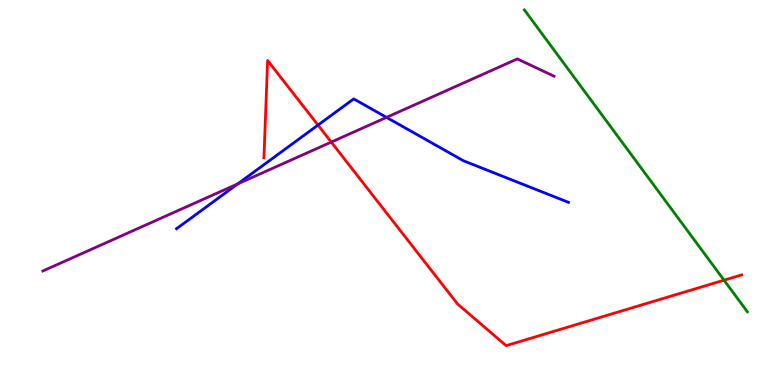[{'lines': ['blue', 'red'], 'intersections': [{'x': 4.1, 'y': 6.75}]}, {'lines': ['green', 'red'], 'intersections': [{'x': 9.34, 'y': 2.72}]}, {'lines': ['purple', 'red'], 'intersections': [{'x': 4.27, 'y': 6.31}]}, {'lines': ['blue', 'green'], 'intersections': []}, {'lines': ['blue', 'purple'], 'intersections': [{'x': 3.07, 'y': 5.22}, {'x': 4.99, 'y': 6.95}]}, {'lines': ['green', 'purple'], 'intersections': []}]